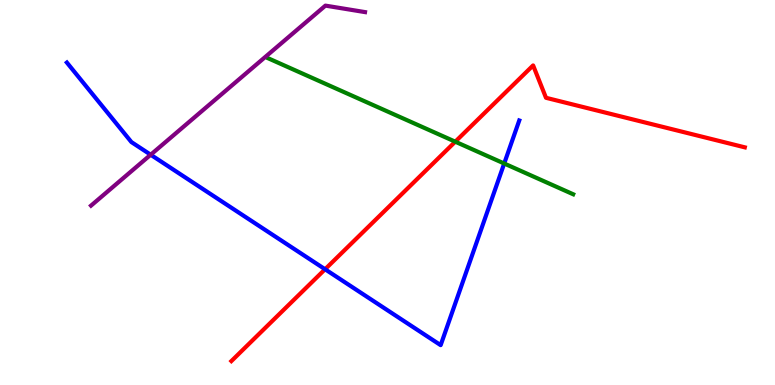[{'lines': ['blue', 'red'], 'intersections': [{'x': 4.19, 'y': 3.01}]}, {'lines': ['green', 'red'], 'intersections': [{'x': 5.87, 'y': 6.32}]}, {'lines': ['purple', 'red'], 'intersections': []}, {'lines': ['blue', 'green'], 'intersections': [{'x': 6.51, 'y': 5.75}]}, {'lines': ['blue', 'purple'], 'intersections': [{'x': 1.94, 'y': 5.98}]}, {'lines': ['green', 'purple'], 'intersections': []}]